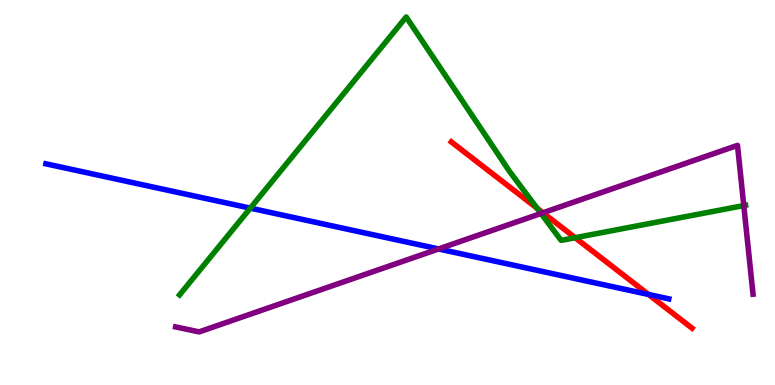[{'lines': ['blue', 'red'], 'intersections': [{'x': 8.37, 'y': 2.35}]}, {'lines': ['green', 'red'], 'intersections': [{'x': 6.93, 'y': 4.59}, {'x': 7.42, 'y': 3.83}]}, {'lines': ['purple', 'red'], 'intersections': [{'x': 7.01, 'y': 4.47}]}, {'lines': ['blue', 'green'], 'intersections': [{'x': 3.23, 'y': 4.59}]}, {'lines': ['blue', 'purple'], 'intersections': [{'x': 5.66, 'y': 3.53}]}, {'lines': ['green', 'purple'], 'intersections': [{'x': 6.98, 'y': 4.46}, {'x': 9.6, 'y': 4.66}]}]